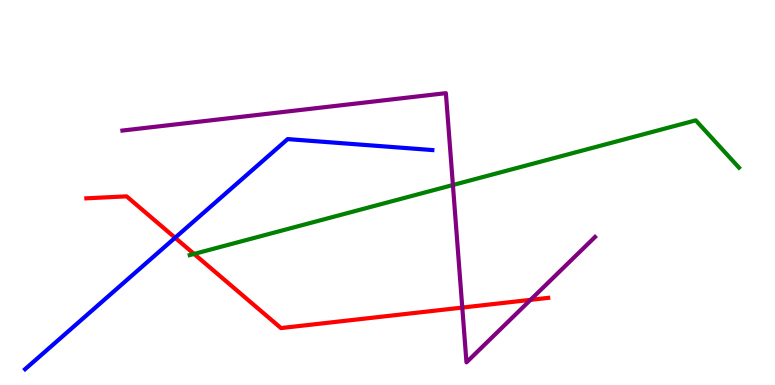[{'lines': ['blue', 'red'], 'intersections': [{'x': 2.26, 'y': 3.83}]}, {'lines': ['green', 'red'], 'intersections': [{'x': 2.5, 'y': 3.4}]}, {'lines': ['purple', 'red'], 'intersections': [{'x': 5.96, 'y': 2.01}, {'x': 6.85, 'y': 2.21}]}, {'lines': ['blue', 'green'], 'intersections': []}, {'lines': ['blue', 'purple'], 'intersections': []}, {'lines': ['green', 'purple'], 'intersections': [{'x': 5.84, 'y': 5.19}]}]